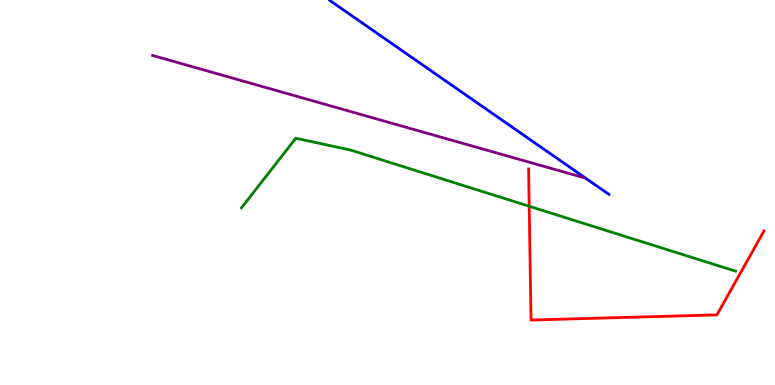[{'lines': ['blue', 'red'], 'intersections': []}, {'lines': ['green', 'red'], 'intersections': [{'x': 6.83, 'y': 4.64}]}, {'lines': ['purple', 'red'], 'intersections': []}, {'lines': ['blue', 'green'], 'intersections': []}, {'lines': ['blue', 'purple'], 'intersections': []}, {'lines': ['green', 'purple'], 'intersections': []}]